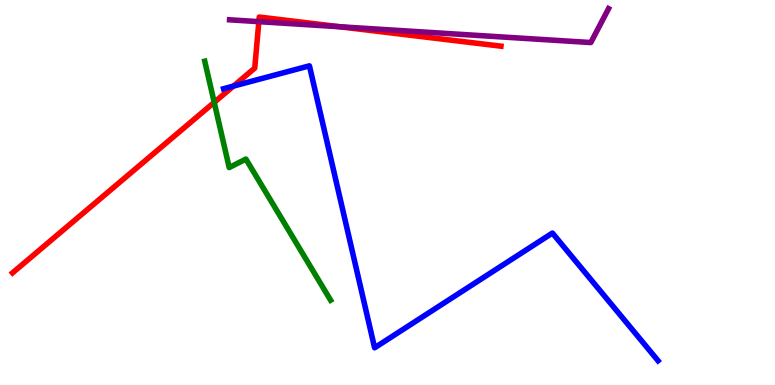[{'lines': ['blue', 'red'], 'intersections': [{'x': 3.01, 'y': 7.76}]}, {'lines': ['green', 'red'], 'intersections': [{'x': 2.76, 'y': 7.34}]}, {'lines': ['purple', 'red'], 'intersections': [{'x': 3.34, 'y': 9.44}, {'x': 4.38, 'y': 9.31}]}, {'lines': ['blue', 'green'], 'intersections': []}, {'lines': ['blue', 'purple'], 'intersections': []}, {'lines': ['green', 'purple'], 'intersections': []}]